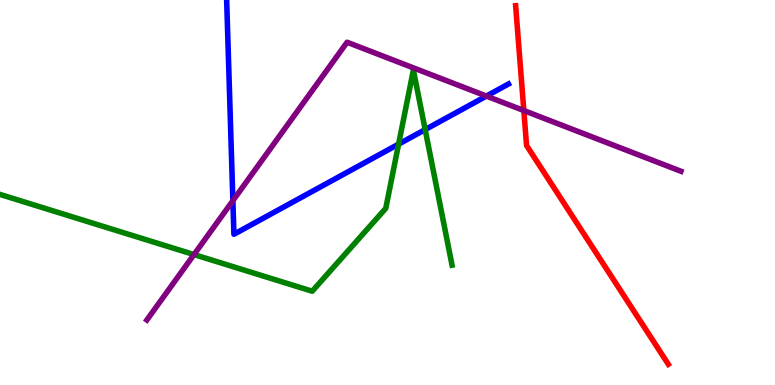[{'lines': ['blue', 'red'], 'intersections': []}, {'lines': ['green', 'red'], 'intersections': []}, {'lines': ['purple', 'red'], 'intersections': [{'x': 6.76, 'y': 7.13}]}, {'lines': ['blue', 'green'], 'intersections': [{'x': 5.14, 'y': 6.26}, {'x': 5.49, 'y': 6.63}]}, {'lines': ['blue', 'purple'], 'intersections': [{'x': 3.0, 'y': 4.79}, {'x': 6.28, 'y': 7.5}]}, {'lines': ['green', 'purple'], 'intersections': [{'x': 2.5, 'y': 3.39}]}]